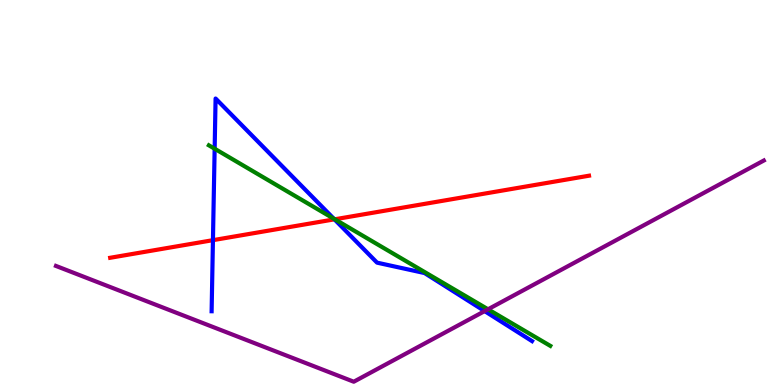[{'lines': ['blue', 'red'], 'intersections': [{'x': 2.75, 'y': 3.76}, {'x': 4.32, 'y': 4.3}]}, {'lines': ['green', 'red'], 'intersections': [{'x': 4.32, 'y': 4.3}]}, {'lines': ['purple', 'red'], 'intersections': []}, {'lines': ['blue', 'green'], 'intersections': [{'x': 2.77, 'y': 6.14}, {'x': 4.31, 'y': 4.32}]}, {'lines': ['blue', 'purple'], 'intersections': [{'x': 6.25, 'y': 1.92}]}, {'lines': ['green', 'purple'], 'intersections': [{'x': 6.3, 'y': 1.97}]}]